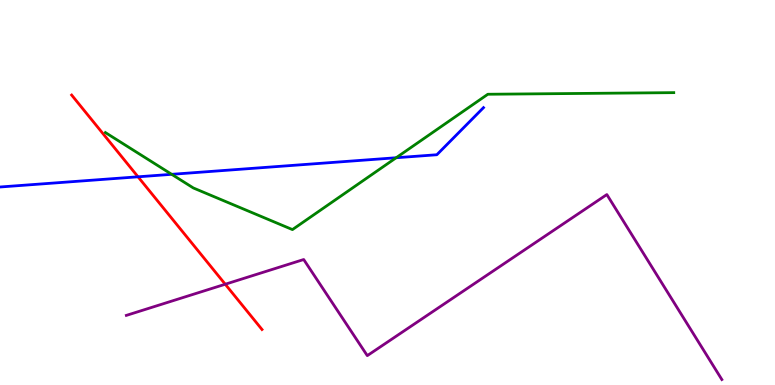[{'lines': ['blue', 'red'], 'intersections': [{'x': 1.78, 'y': 5.41}]}, {'lines': ['green', 'red'], 'intersections': []}, {'lines': ['purple', 'red'], 'intersections': [{'x': 2.91, 'y': 2.62}]}, {'lines': ['blue', 'green'], 'intersections': [{'x': 2.22, 'y': 5.47}, {'x': 5.11, 'y': 5.9}]}, {'lines': ['blue', 'purple'], 'intersections': []}, {'lines': ['green', 'purple'], 'intersections': []}]